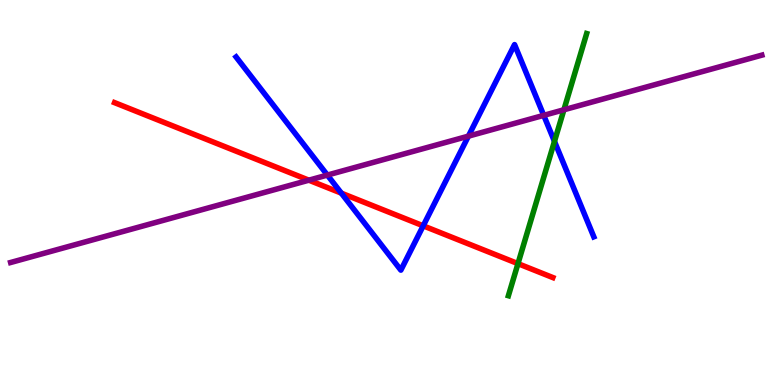[{'lines': ['blue', 'red'], 'intersections': [{'x': 4.4, 'y': 4.98}, {'x': 5.46, 'y': 4.13}]}, {'lines': ['green', 'red'], 'intersections': [{'x': 6.68, 'y': 3.15}]}, {'lines': ['purple', 'red'], 'intersections': [{'x': 3.99, 'y': 5.32}]}, {'lines': ['blue', 'green'], 'intersections': [{'x': 7.15, 'y': 6.33}]}, {'lines': ['blue', 'purple'], 'intersections': [{'x': 4.22, 'y': 5.45}, {'x': 6.04, 'y': 6.46}, {'x': 7.02, 'y': 7.0}]}, {'lines': ['green', 'purple'], 'intersections': [{'x': 7.28, 'y': 7.15}]}]